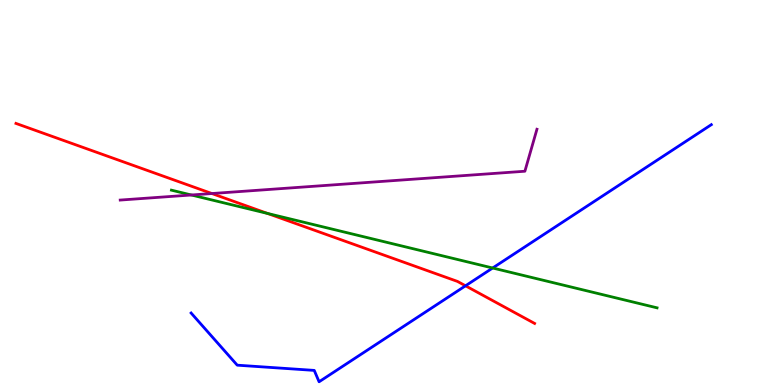[{'lines': ['blue', 'red'], 'intersections': [{'x': 6.01, 'y': 2.58}]}, {'lines': ['green', 'red'], 'intersections': [{'x': 3.45, 'y': 4.46}]}, {'lines': ['purple', 'red'], 'intersections': [{'x': 2.73, 'y': 4.97}]}, {'lines': ['blue', 'green'], 'intersections': [{'x': 6.36, 'y': 3.04}]}, {'lines': ['blue', 'purple'], 'intersections': []}, {'lines': ['green', 'purple'], 'intersections': [{'x': 2.47, 'y': 4.94}]}]